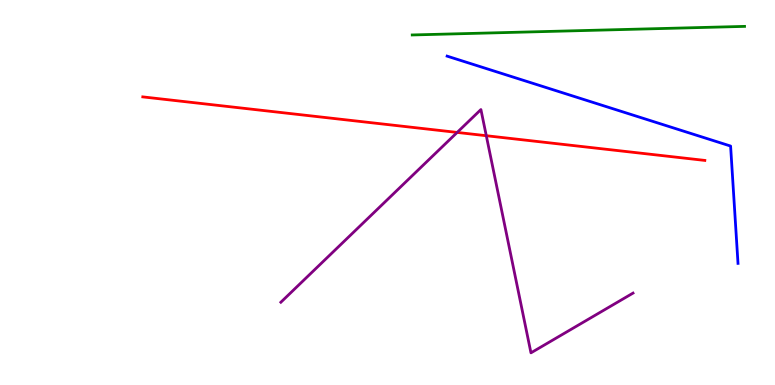[{'lines': ['blue', 'red'], 'intersections': []}, {'lines': ['green', 'red'], 'intersections': []}, {'lines': ['purple', 'red'], 'intersections': [{'x': 5.9, 'y': 6.56}, {'x': 6.27, 'y': 6.47}]}, {'lines': ['blue', 'green'], 'intersections': []}, {'lines': ['blue', 'purple'], 'intersections': []}, {'lines': ['green', 'purple'], 'intersections': []}]